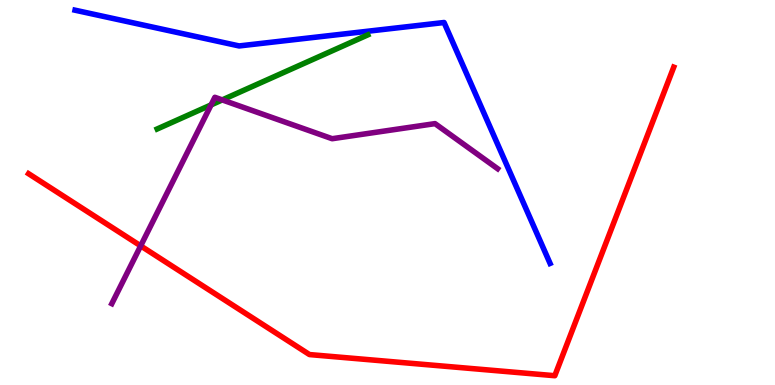[{'lines': ['blue', 'red'], 'intersections': []}, {'lines': ['green', 'red'], 'intersections': []}, {'lines': ['purple', 'red'], 'intersections': [{'x': 1.82, 'y': 3.61}]}, {'lines': ['blue', 'green'], 'intersections': []}, {'lines': ['blue', 'purple'], 'intersections': []}, {'lines': ['green', 'purple'], 'intersections': [{'x': 2.72, 'y': 7.28}, {'x': 2.87, 'y': 7.4}]}]